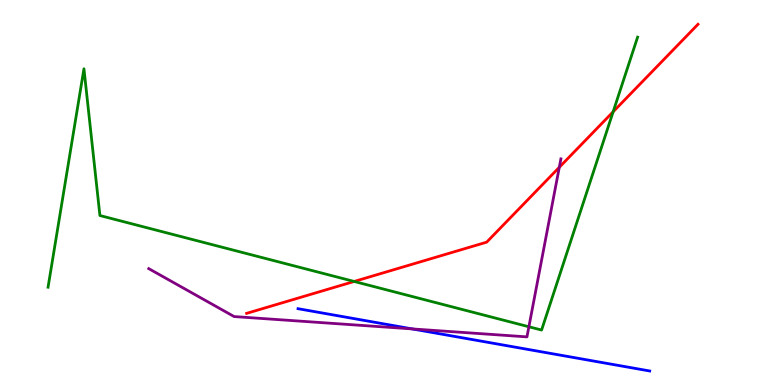[{'lines': ['blue', 'red'], 'intersections': []}, {'lines': ['green', 'red'], 'intersections': [{'x': 4.57, 'y': 2.69}, {'x': 7.91, 'y': 7.1}]}, {'lines': ['purple', 'red'], 'intersections': [{'x': 7.22, 'y': 5.65}]}, {'lines': ['blue', 'green'], 'intersections': []}, {'lines': ['blue', 'purple'], 'intersections': [{'x': 5.32, 'y': 1.46}]}, {'lines': ['green', 'purple'], 'intersections': [{'x': 6.82, 'y': 1.51}]}]